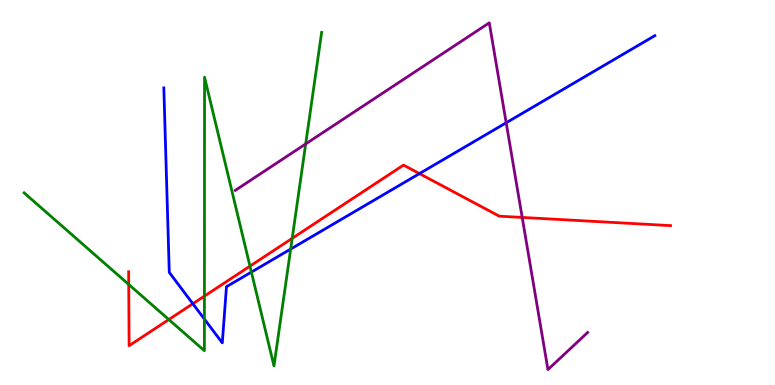[{'lines': ['blue', 'red'], 'intersections': [{'x': 2.49, 'y': 2.11}, {'x': 5.41, 'y': 5.49}]}, {'lines': ['green', 'red'], 'intersections': [{'x': 1.66, 'y': 2.61}, {'x': 2.18, 'y': 1.7}, {'x': 2.64, 'y': 2.31}, {'x': 3.23, 'y': 3.09}, {'x': 3.77, 'y': 3.81}]}, {'lines': ['purple', 'red'], 'intersections': [{'x': 6.74, 'y': 4.35}]}, {'lines': ['blue', 'green'], 'intersections': [{'x': 2.64, 'y': 1.71}, {'x': 3.24, 'y': 2.93}, {'x': 3.75, 'y': 3.53}]}, {'lines': ['blue', 'purple'], 'intersections': [{'x': 6.53, 'y': 6.81}]}, {'lines': ['green', 'purple'], 'intersections': [{'x': 3.94, 'y': 6.26}]}]